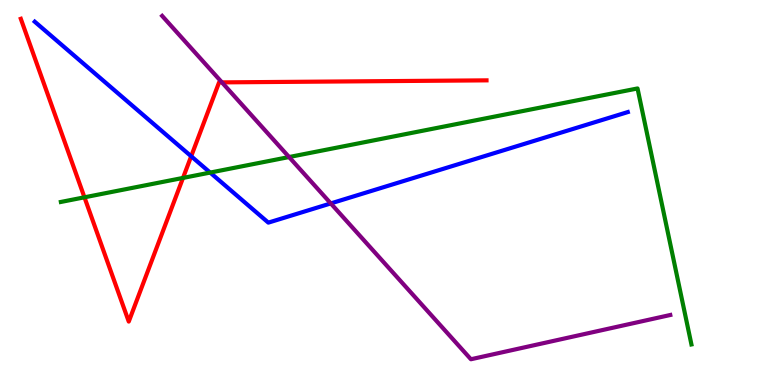[{'lines': ['blue', 'red'], 'intersections': [{'x': 2.47, 'y': 5.94}]}, {'lines': ['green', 'red'], 'intersections': [{'x': 1.09, 'y': 4.87}, {'x': 2.36, 'y': 5.38}]}, {'lines': ['purple', 'red'], 'intersections': [{'x': 2.86, 'y': 7.86}]}, {'lines': ['blue', 'green'], 'intersections': [{'x': 2.71, 'y': 5.52}]}, {'lines': ['blue', 'purple'], 'intersections': [{'x': 4.27, 'y': 4.72}]}, {'lines': ['green', 'purple'], 'intersections': [{'x': 3.73, 'y': 5.92}]}]